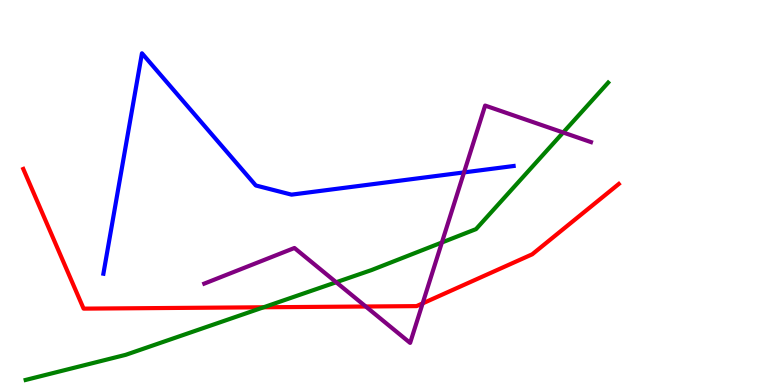[{'lines': ['blue', 'red'], 'intersections': []}, {'lines': ['green', 'red'], 'intersections': [{'x': 3.4, 'y': 2.02}]}, {'lines': ['purple', 'red'], 'intersections': [{'x': 4.72, 'y': 2.04}, {'x': 5.45, 'y': 2.12}]}, {'lines': ['blue', 'green'], 'intersections': []}, {'lines': ['blue', 'purple'], 'intersections': [{'x': 5.99, 'y': 5.52}]}, {'lines': ['green', 'purple'], 'intersections': [{'x': 4.34, 'y': 2.67}, {'x': 5.7, 'y': 3.7}, {'x': 7.27, 'y': 6.56}]}]